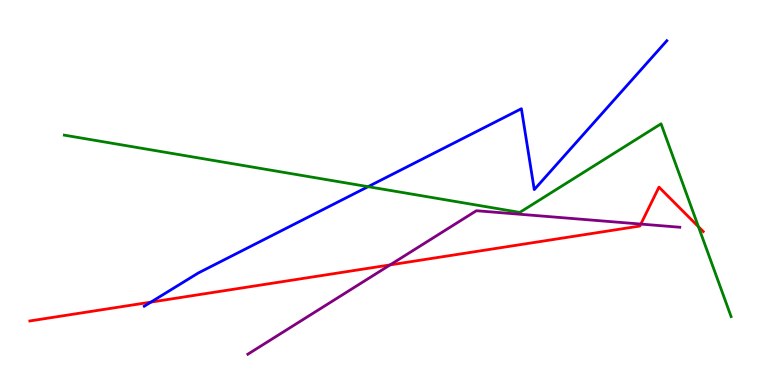[{'lines': ['blue', 'red'], 'intersections': [{'x': 1.95, 'y': 2.15}]}, {'lines': ['green', 'red'], 'intersections': [{'x': 9.01, 'y': 4.11}]}, {'lines': ['purple', 'red'], 'intersections': [{'x': 5.03, 'y': 3.12}, {'x': 8.27, 'y': 4.18}]}, {'lines': ['blue', 'green'], 'intersections': [{'x': 4.75, 'y': 5.15}]}, {'lines': ['blue', 'purple'], 'intersections': []}, {'lines': ['green', 'purple'], 'intersections': []}]